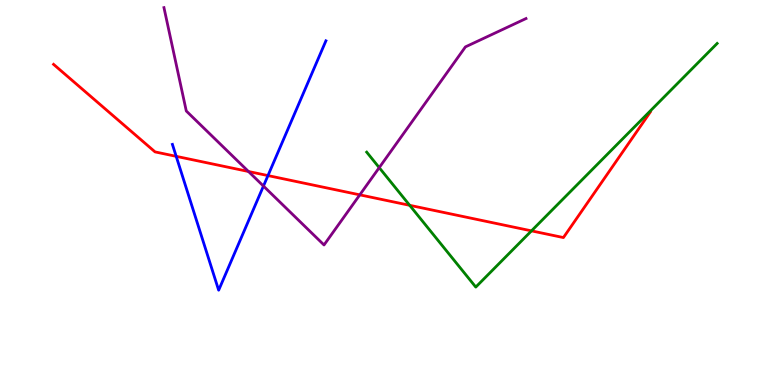[{'lines': ['blue', 'red'], 'intersections': [{'x': 2.27, 'y': 5.94}, {'x': 3.46, 'y': 5.44}]}, {'lines': ['green', 'red'], 'intersections': [{'x': 5.29, 'y': 4.67}, {'x': 6.86, 'y': 4.0}]}, {'lines': ['purple', 'red'], 'intersections': [{'x': 3.21, 'y': 5.55}, {'x': 4.64, 'y': 4.94}]}, {'lines': ['blue', 'green'], 'intersections': []}, {'lines': ['blue', 'purple'], 'intersections': [{'x': 3.4, 'y': 5.17}]}, {'lines': ['green', 'purple'], 'intersections': [{'x': 4.89, 'y': 5.65}]}]